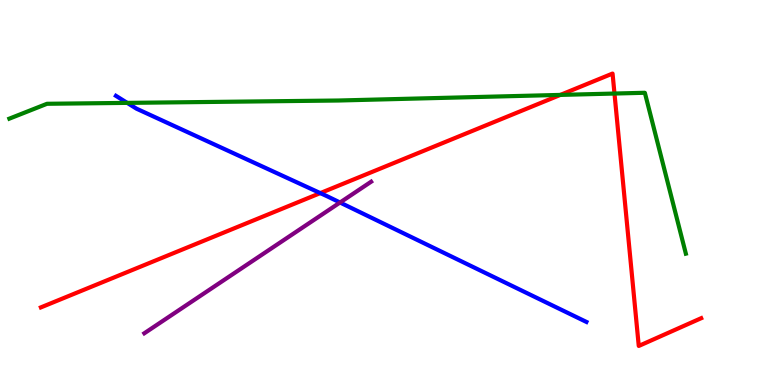[{'lines': ['blue', 'red'], 'intersections': [{'x': 4.13, 'y': 4.98}]}, {'lines': ['green', 'red'], 'intersections': [{'x': 7.23, 'y': 7.53}, {'x': 7.93, 'y': 7.57}]}, {'lines': ['purple', 'red'], 'intersections': []}, {'lines': ['blue', 'green'], 'intersections': [{'x': 1.64, 'y': 7.33}]}, {'lines': ['blue', 'purple'], 'intersections': [{'x': 4.39, 'y': 4.74}]}, {'lines': ['green', 'purple'], 'intersections': []}]